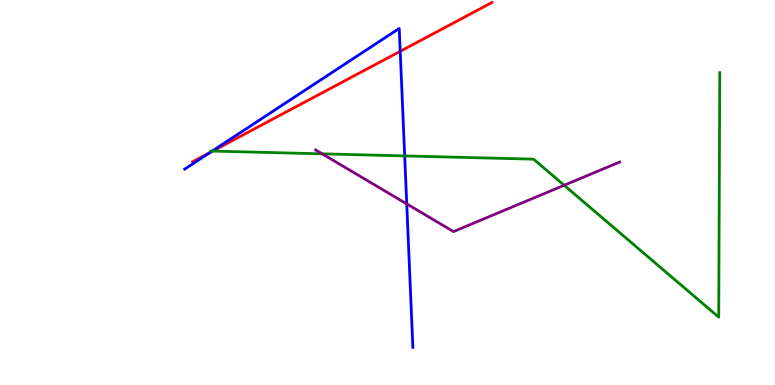[{'lines': ['blue', 'red'], 'intersections': [{'x': 2.71, 'y': 6.04}, {'x': 5.16, 'y': 8.67}]}, {'lines': ['green', 'red'], 'intersections': [{'x': 2.74, 'y': 6.08}]}, {'lines': ['purple', 'red'], 'intersections': []}, {'lines': ['blue', 'green'], 'intersections': [{'x': 2.74, 'y': 6.08}, {'x': 5.22, 'y': 5.95}]}, {'lines': ['blue', 'purple'], 'intersections': [{'x': 5.25, 'y': 4.7}]}, {'lines': ['green', 'purple'], 'intersections': [{'x': 4.16, 'y': 6.0}, {'x': 7.28, 'y': 5.19}]}]